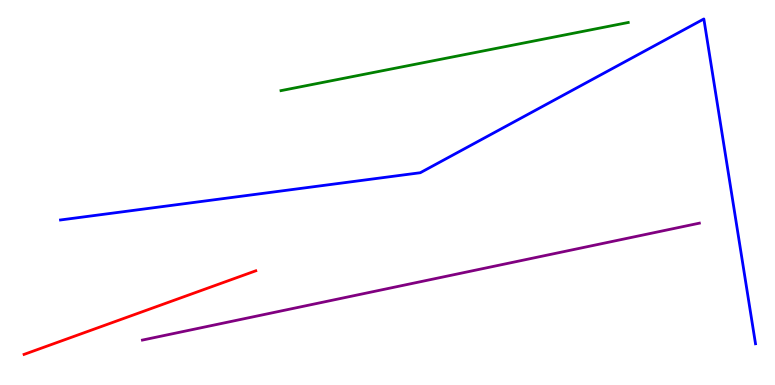[{'lines': ['blue', 'red'], 'intersections': []}, {'lines': ['green', 'red'], 'intersections': []}, {'lines': ['purple', 'red'], 'intersections': []}, {'lines': ['blue', 'green'], 'intersections': []}, {'lines': ['blue', 'purple'], 'intersections': []}, {'lines': ['green', 'purple'], 'intersections': []}]